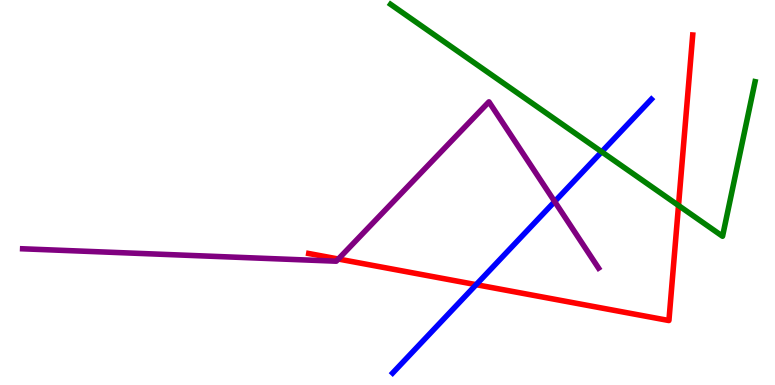[{'lines': ['blue', 'red'], 'intersections': [{'x': 6.14, 'y': 2.61}]}, {'lines': ['green', 'red'], 'intersections': [{'x': 8.75, 'y': 4.66}]}, {'lines': ['purple', 'red'], 'intersections': [{'x': 4.37, 'y': 3.27}]}, {'lines': ['blue', 'green'], 'intersections': [{'x': 7.76, 'y': 6.06}]}, {'lines': ['blue', 'purple'], 'intersections': [{'x': 7.16, 'y': 4.76}]}, {'lines': ['green', 'purple'], 'intersections': []}]